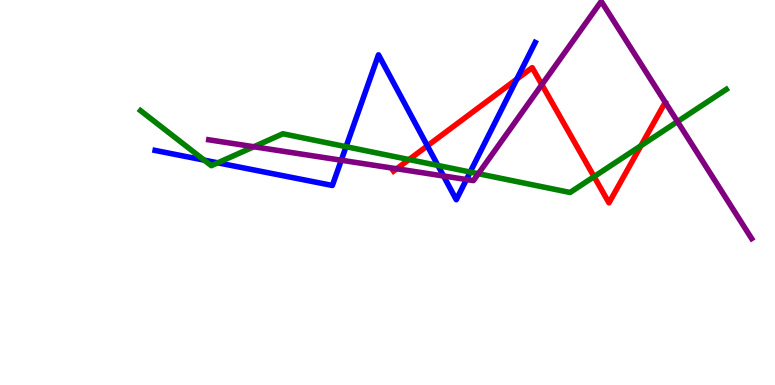[{'lines': ['blue', 'red'], 'intersections': [{'x': 5.51, 'y': 6.21}, {'x': 6.67, 'y': 7.95}]}, {'lines': ['green', 'red'], 'intersections': [{'x': 5.28, 'y': 5.86}, {'x': 7.67, 'y': 5.41}, {'x': 8.27, 'y': 6.22}]}, {'lines': ['purple', 'red'], 'intersections': [{'x': 5.12, 'y': 5.62}, {'x': 6.99, 'y': 7.8}]}, {'lines': ['blue', 'green'], 'intersections': [{'x': 2.63, 'y': 5.84}, {'x': 2.81, 'y': 5.77}, {'x': 4.47, 'y': 6.19}, {'x': 5.65, 'y': 5.7}, {'x': 6.07, 'y': 5.53}]}, {'lines': ['blue', 'purple'], 'intersections': [{'x': 4.4, 'y': 5.84}, {'x': 5.72, 'y': 5.43}, {'x': 6.02, 'y': 5.34}]}, {'lines': ['green', 'purple'], 'intersections': [{'x': 3.28, 'y': 6.19}, {'x': 6.17, 'y': 5.49}, {'x': 8.74, 'y': 6.84}]}]